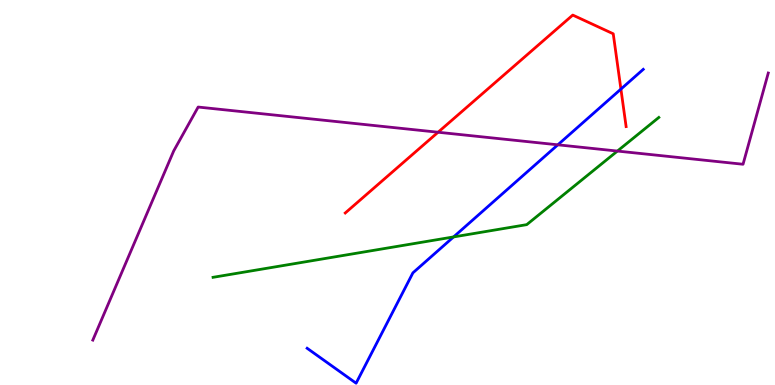[{'lines': ['blue', 'red'], 'intersections': [{'x': 8.01, 'y': 7.69}]}, {'lines': ['green', 'red'], 'intersections': []}, {'lines': ['purple', 'red'], 'intersections': [{'x': 5.65, 'y': 6.57}]}, {'lines': ['blue', 'green'], 'intersections': [{'x': 5.85, 'y': 3.85}]}, {'lines': ['blue', 'purple'], 'intersections': [{'x': 7.2, 'y': 6.24}]}, {'lines': ['green', 'purple'], 'intersections': [{'x': 7.97, 'y': 6.08}]}]